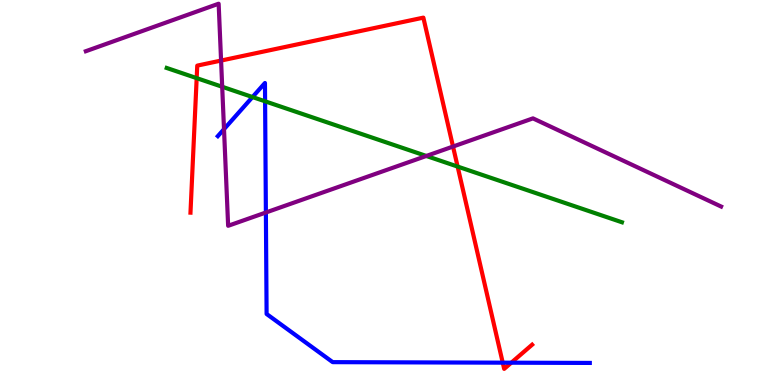[{'lines': ['blue', 'red'], 'intersections': [{'x': 6.49, 'y': 0.58}, {'x': 6.6, 'y': 0.579}]}, {'lines': ['green', 'red'], 'intersections': [{'x': 2.54, 'y': 7.97}, {'x': 5.9, 'y': 5.67}]}, {'lines': ['purple', 'red'], 'intersections': [{'x': 2.85, 'y': 8.43}, {'x': 5.85, 'y': 6.19}]}, {'lines': ['blue', 'green'], 'intersections': [{'x': 3.26, 'y': 7.48}, {'x': 3.42, 'y': 7.37}]}, {'lines': ['blue', 'purple'], 'intersections': [{'x': 2.89, 'y': 6.65}, {'x': 3.43, 'y': 4.48}]}, {'lines': ['green', 'purple'], 'intersections': [{'x': 2.87, 'y': 7.75}, {'x': 5.5, 'y': 5.95}]}]